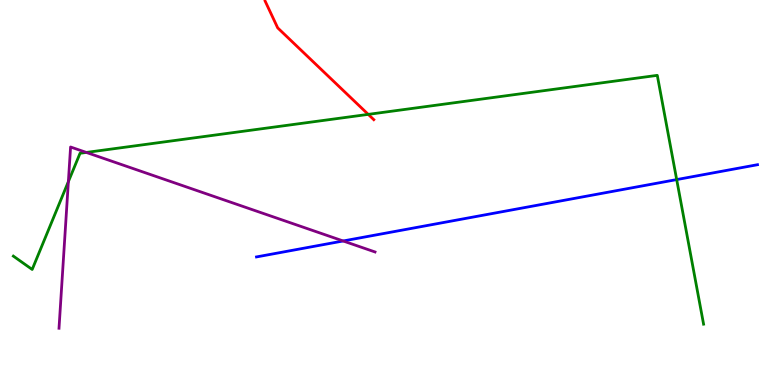[{'lines': ['blue', 'red'], 'intersections': []}, {'lines': ['green', 'red'], 'intersections': [{'x': 4.75, 'y': 7.03}]}, {'lines': ['purple', 'red'], 'intersections': []}, {'lines': ['blue', 'green'], 'intersections': [{'x': 8.73, 'y': 5.34}]}, {'lines': ['blue', 'purple'], 'intersections': [{'x': 4.43, 'y': 3.74}]}, {'lines': ['green', 'purple'], 'intersections': [{'x': 0.882, 'y': 5.28}, {'x': 1.11, 'y': 6.04}]}]